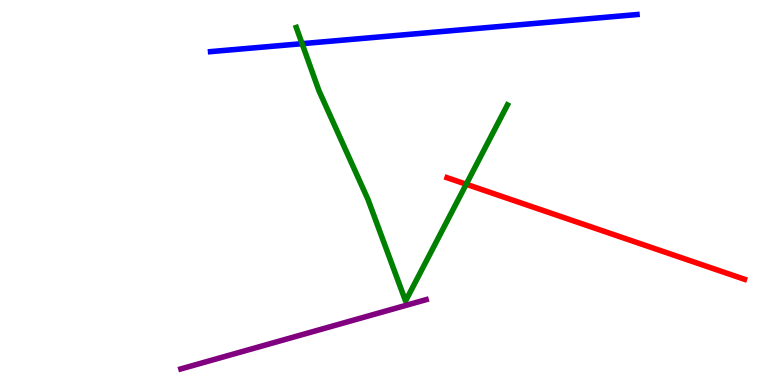[{'lines': ['blue', 'red'], 'intersections': []}, {'lines': ['green', 'red'], 'intersections': [{'x': 6.02, 'y': 5.21}]}, {'lines': ['purple', 'red'], 'intersections': []}, {'lines': ['blue', 'green'], 'intersections': [{'x': 3.9, 'y': 8.87}]}, {'lines': ['blue', 'purple'], 'intersections': []}, {'lines': ['green', 'purple'], 'intersections': []}]